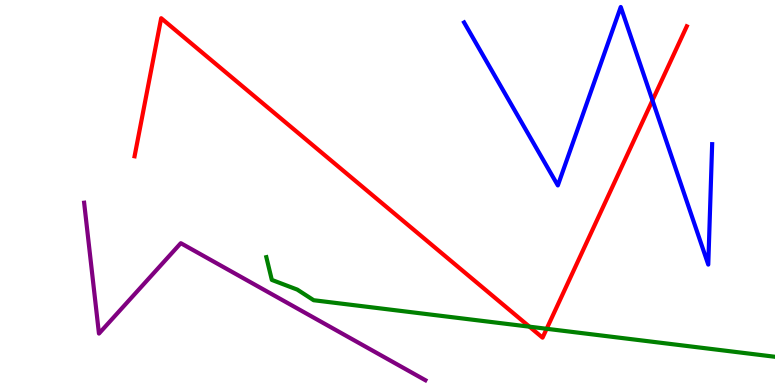[{'lines': ['blue', 'red'], 'intersections': [{'x': 8.42, 'y': 7.39}]}, {'lines': ['green', 'red'], 'intersections': [{'x': 6.83, 'y': 1.51}, {'x': 7.05, 'y': 1.46}]}, {'lines': ['purple', 'red'], 'intersections': []}, {'lines': ['blue', 'green'], 'intersections': []}, {'lines': ['blue', 'purple'], 'intersections': []}, {'lines': ['green', 'purple'], 'intersections': []}]